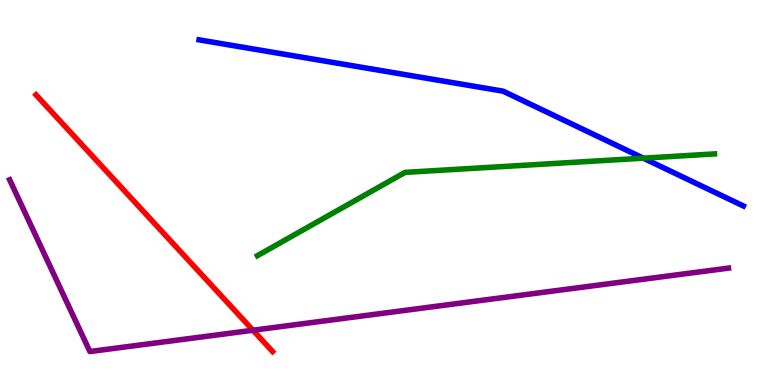[{'lines': ['blue', 'red'], 'intersections': []}, {'lines': ['green', 'red'], 'intersections': []}, {'lines': ['purple', 'red'], 'intersections': [{'x': 3.26, 'y': 1.42}]}, {'lines': ['blue', 'green'], 'intersections': [{'x': 8.3, 'y': 5.89}]}, {'lines': ['blue', 'purple'], 'intersections': []}, {'lines': ['green', 'purple'], 'intersections': []}]